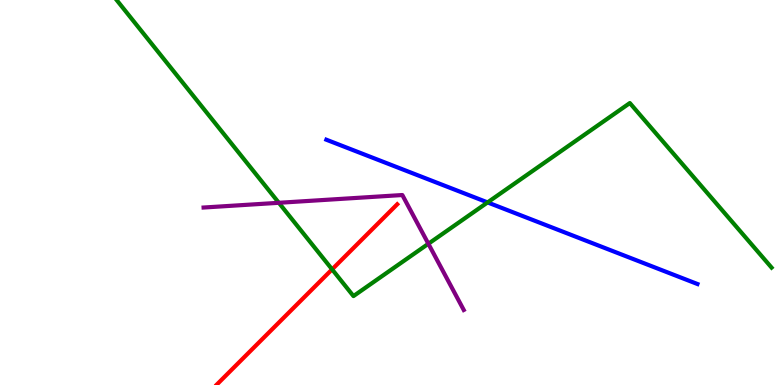[{'lines': ['blue', 'red'], 'intersections': []}, {'lines': ['green', 'red'], 'intersections': [{'x': 4.29, 'y': 3.0}]}, {'lines': ['purple', 'red'], 'intersections': []}, {'lines': ['blue', 'green'], 'intersections': [{'x': 6.29, 'y': 4.74}]}, {'lines': ['blue', 'purple'], 'intersections': []}, {'lines': ['green', 'purple'], 'intersections': [{'x': 3.6, 'y': 4.73}, {'x': 5.53, 'y': 3.67}]}]